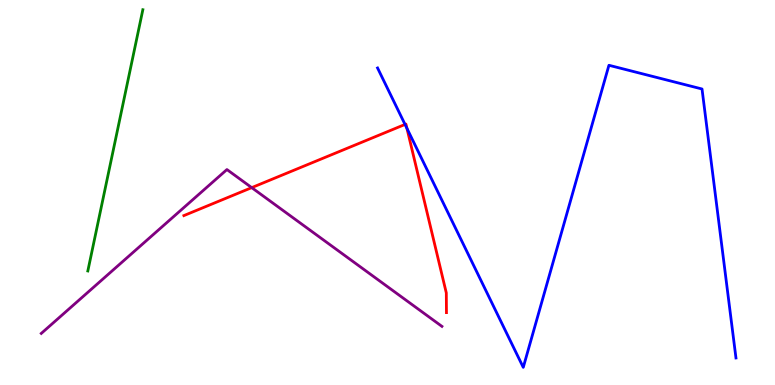[{'lines': ['blue', 'red'], 'intersections': [{'x': 5.23, 'y': 6.77}, {'x': 5.25, 'y': 6.67}]}, {'lines': ['green', 'red'], 'intersections': []}, {'lines': ['purple', 'red'], 'intersections': [{'x': 3.25, 'y': 5.13}]}, {'lines': ['blue', 'green'], 'intersections': []}, {'lines': ['blue', 'purple'], 'intersections': []}, {'lines': ['green', 'purple'], 'intersections': []}]